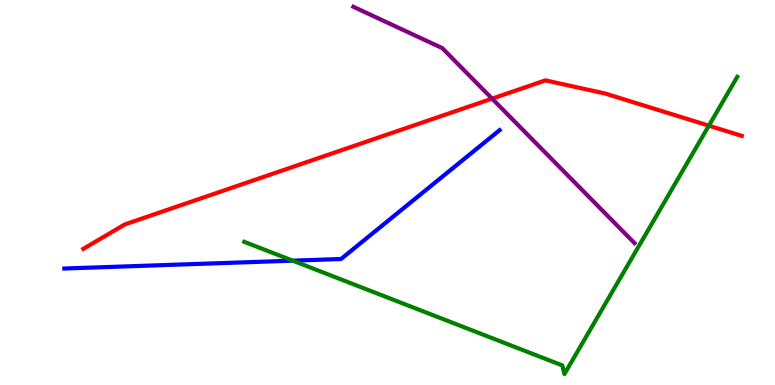[{'lines': ['blue', 'red'], 'intersections': []}, {'lines': ['green', 'red'], 'intersections': [{'x': 9.15, 'y': 6.74}]}, {'lines': ['purple', 'red'], 'intersections': [{'x': 6.35, 'y': 7.44}]}, {'lines': ['blue', 'green'], 'intersections': [{'x': 3.78, 'y': 3.23}]}, {'lines': ['blue', 'purple'], 'intersections': []}, {'lines': ['green', 'purple'], 'intersections': []}]